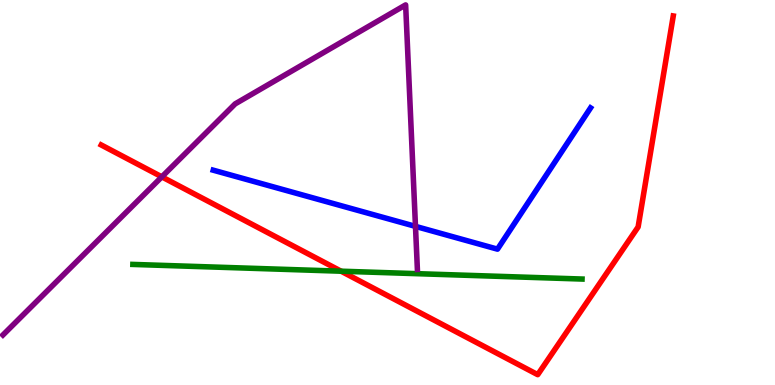[{'lines': ['blue', 'red'], 'intersections': []}, {'lines': ['green', 'red'], 'intersections': [{'x': 4.4, 'y': 2.96}]}, {'lines': ['purple', 'red'], 'intersections': [{'x': 2.09, 'y': 5.41}]}, {'lines': ['blue', 'green'], 'intersections': []}, {'lines': ['blue', 'purple'], 'intersections': [{'x': 5.36, 'y': 4.12}]}, {'lines': ['green', 'purple'], 'intersections': []}]